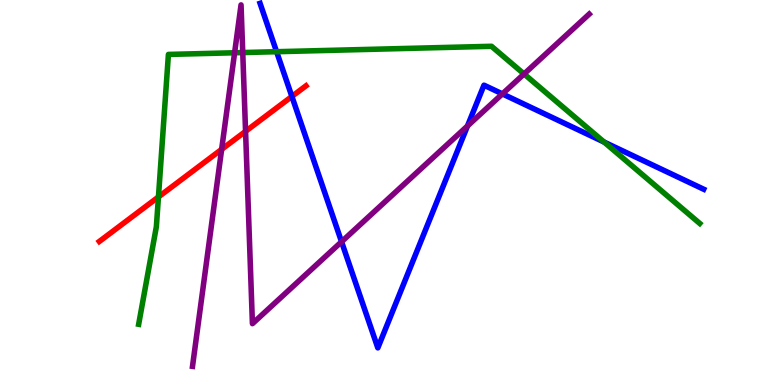[{'lines': ['blue', 'red'], 'intersections': [{'x': 3.77, 'y': 7.49}]}, {'lines': ['green', 'red'], 'intersections': [{'x': 2.04, 'y': 4.88}]}, {'lines': ['purple', 'red'], 'intersections': [{'x': 2.86, 'y': 6.12}, {'x': 3.17, 'y': 6.59}]}, {'lines': ['blue', 'green'], 'intersections': [{'x': 3.57, 'y': 8.66}, {'x': 7.79, 'y': 6.31}]}, {'lines': ['blue', 'purple'], 'intersections': [{'x': 4.41, 'y': 3.72}, {'x': 6.03, 'y': 6.73}, {'x': 6.48, 'y': 7.56}]}, {'lines': ['green', 'purple'], 'intersections': [{'x': 3.03, 'y': 8.63}, {'x': 3.13, 'y': 8.63}, {'x': 6.76, 'y': 8.08}]}]